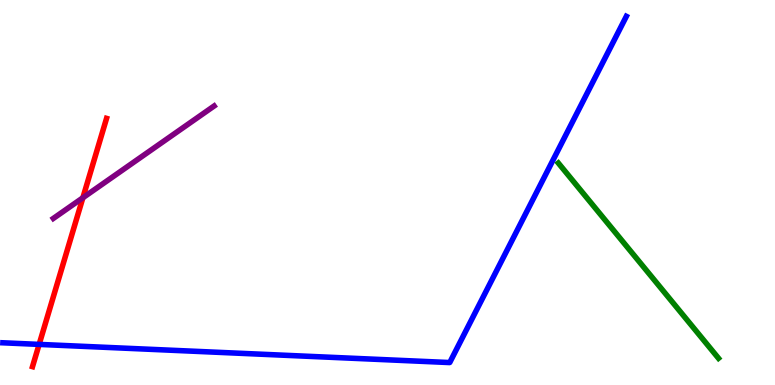[{'lines': ['blue', 'red'], 'intersections': [{'x': 0.505, 'y': 1.05}]}, {'lines': ['green', 'red'], 'intersections': []}, {'lines': ['purple', 'red'], 'intersections': [{'x': 1.07, 'y': 4.86}]}, {'lines': ['blue', 'green'], 'intersections': []}, {'lines': ['blue', 'purple'], 'intersections': []}, {'lines': ['green', 'purple'], 'intersections': []}]